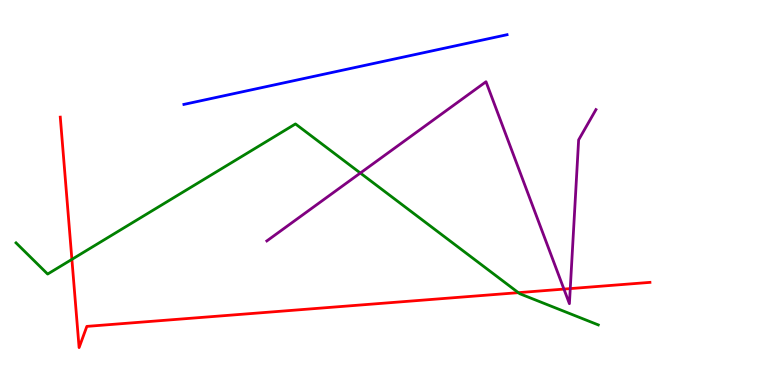[{'lines': ['blue', 'red'], 'intersections': []}, {'lines': ['green', 'red'], 'intersections': [{'x': 0.928, 'y': 3.26}, {'x': 6.69, 'y': 2.4}]}, {'lines': ['purple', 'red'], 'intersections': [{'x': 7.28, 'y': 2.49}, {'x': 7.36, 'y': 2.5}]}, {'lines': ['blue', 'green'], 'intersections': []}, {'lines': ['blue', 'purple'], 'intersections': []}, {'lines': ['green', 'purple'], 'intersections': [{'x': 4.65, 'y': 5.51}]}]